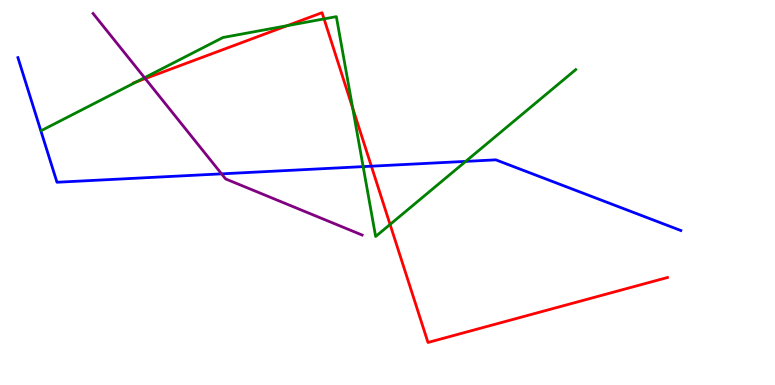[{'lines': ['blue', 'red'], 'intersections': [{'x': 4.79, 'y': 5.68}]}, {'lines': ['green', 'red'], 'intersections': [{'x': 1.76, 'y': 7.87}, {'x': 3.71, 'y': 9.33}, {'x': 4.18, 'y': 9.51}, {'x': 4.55, 'y': 7.19}, {'x': 5.03, 'y': 4.17}]}, {'lines': ['purple', 'red'], 'intersections': [{'x': 1.87, 'y': 7.96}]}, {'lines': ['blue', 'green'], 'intersections': [{'x': 4.69, 'y': 5.67}, {'x': 6.01, 'y': 5.81}]}, {'lines': ['blue', 'purple'], 'intersections': [{'x': 2.86, 'y': 5.48}]}, {'lines': ['green', 'purple'], 'intersections': [{'x': 1.86, 'y': 7.98}]}]